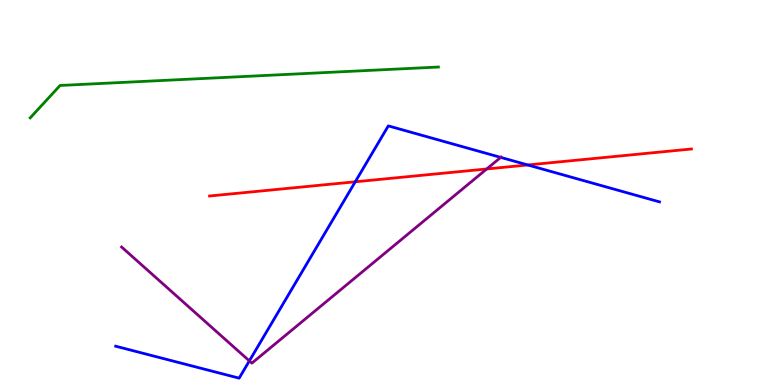[{'lines': ['blue', 'red'], 'intersections': [{'x': 4.58, 'y': 5.28}, {'x': 6.81, 'y': 5.72}]}, {'lines': ['green', 'red'], 'intersections': []}, {'lines': ['purple', 'red'], 'intersections': [{'x': 6.28, 'y': 5.61}]}, {'lines': ['blue', 'green'], 'intersections': []}, {'lines': ['blue', 'purple'], 'intersections': [{'x': 3.22, 'y': 0.626}, {'x': 6.46, 'y': 5.91}]}, {'lines': ['green', 'purple'], 'intersections': []}]